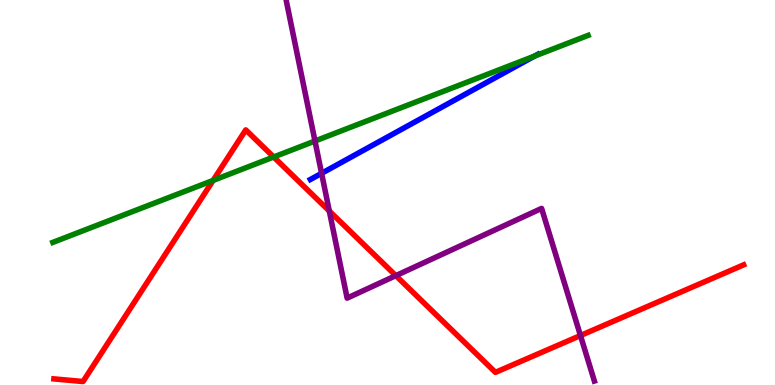[{'lines': ['blue', 'red'], 'intersections': []}, {'lines': ['green', 'red'], 'intersections': [{'x': 2.75, 'y': 5.31}, {'x': 3.53, 'y': 5.92}]}, {'lines': ['purple', 'red'], 'intersections': [{'x': 4.25, 'y': 4.52}, {'x': 5.11, 'y': 2.84}, {'x': 7.49, 'y': 1.28}]}, {'lines': ['blue', 'green'], 'intersections': [{'x': 6.9, 'y': 8.54}]}, {'lines': ['blue', 'purple'], 'intersections': [{'x': 4.15, 'y': 5.5}]}, {'lines': ['green', 'purple'], 'intersections': [{'x': 4.06, 'y': 6.34}]}]